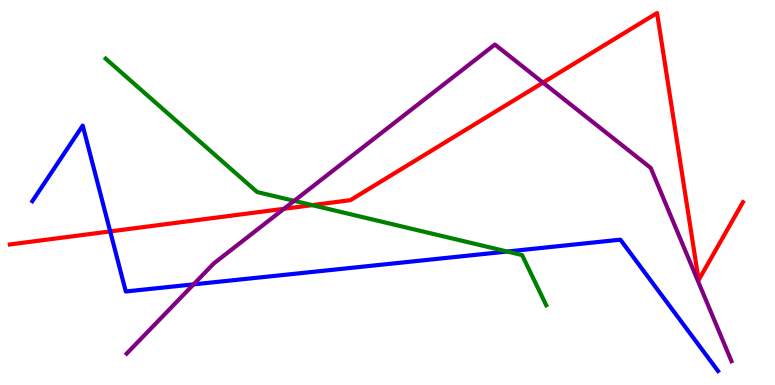[{'lines': ['blue', 'red'], 'intersections': [{'x': 1.42, 'y': 3.99}]}, {'lines': ['green', 'red'], 'intersections': [{'x': 4.03, 'y': 4.67}]}, {'lines': ['purple', 'red'], 'intersections': [{'x': 3.66, 'y': 4.58}, {'x': 7.01, 'y': 7.85}]}, {'lines': ['blue', 'green'], 'intersections': [{'x': 6.54, 'y': 3.47}]}, {'lines': ['blue', 'purple'], 'intersections': [{'x': 2.5, 'y': 2.61}]}, {'lines': ['green', 'purple'], 'intersections': [{'x': 3.8, 'y': 4.78}]}]